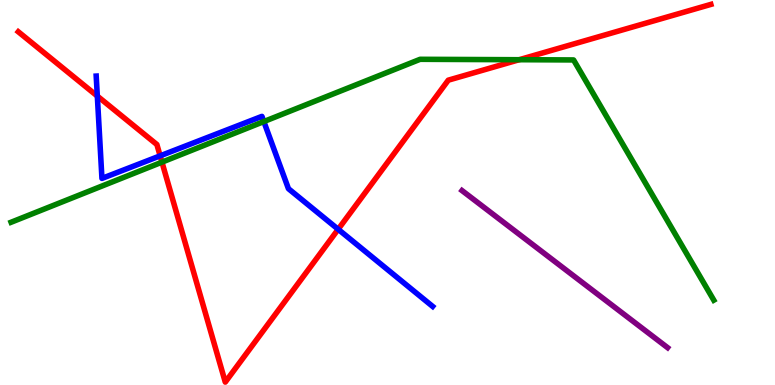[{'lines': ['blue', 'red'], 'intersections': [{'x': 1.26, 'y': 7.5}, {'x': 2.07, 'y': 5.95}, {'x': 4.36, 'y': 4.04}]}, {'lines': ['green', 'red'], 'intersections': [{'x': 2.09, 'y': 5.79}, {'x': 6.7, 'y': 8.45}]}, {'lines': ['purple', 'red'], 'intersections': []}, {'lines': ['blue', 'green'], 'intersections': [{'x': 3.4, 'y': 6.84}]}, {'lines': ['blue', 'purple'], 'intersections': []}, {'lines': ['green', 'purple'], 'intersections': []}]